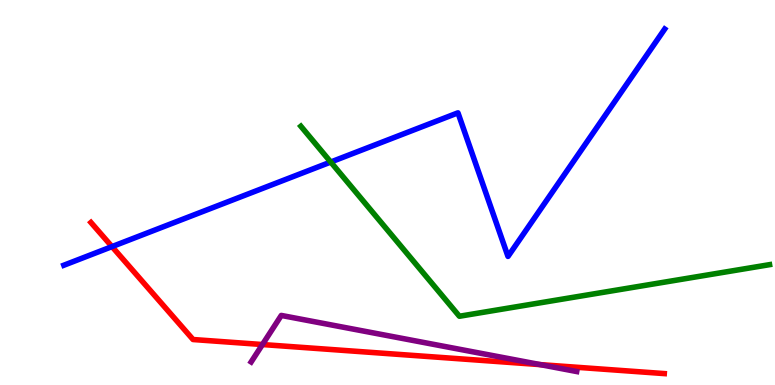[{'lines': ['blue', 'red'], 'intersections': [{'x': 1.45, 'y': 3.59}]}, {'lines': ['green', 'red'], 'intersections': []}, {'lines': ['purple', 'red'], 'intersections': [{'x': 3.39, 'y': 1.05}, {'x': 6.97, 'y': 0.529}]}, {'lines': ['blue', 'green'], 'intersections': [{'x': 4.27, 'y': 5.79}]}, {'lines': ['blue', 'purple'], 'intersections': []}, {'lines': ['green', 'purple'], 'intersections': []}]